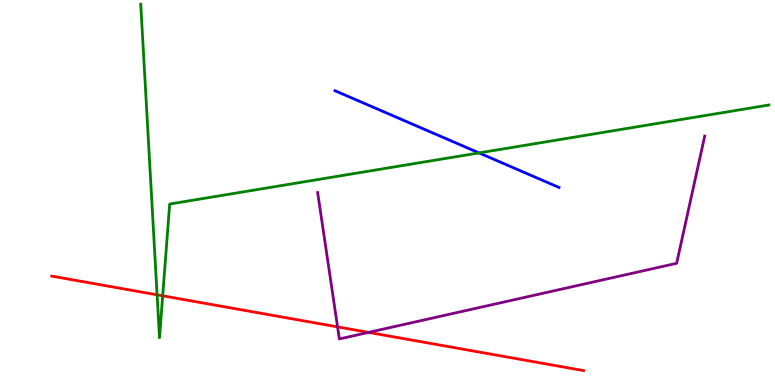[{'lines': ['blue', 'red'], 'intersections': []}, {'lines': ['green', 'red'], 'intersections': [{'x': 2.03, 'y': 2.34}, {'x': 2.1, 'y': 2.32}]}, {'lines': ['purple', 'red'], 'intersections': [{'x': 4.36, 'y': 1.51}, {'x': 4.76, 'y': 1.37}]}, {'lines': ['blue', 'green'], 'intersections': [{'x': 6.18, 'y': 6.03}]}, {'lines': ['blue', 'purple'], 'intersections': []}, {'lines': ['green', 'purple'], 'intersections': []}]